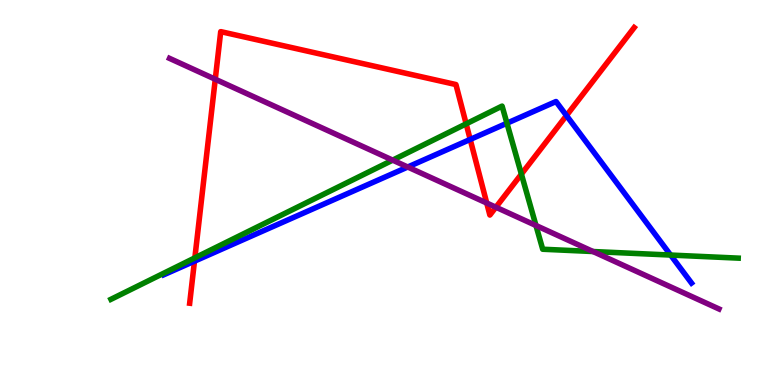[{'lines': ['blue', 'red'], 'intersections': [{'x': 2.51, 'y': 3.22}, {'x': 6.07, 'y': 6.38}, {'x': 7.31, 'y': 7.0}]}, {'lines': ['green', 'red'], 'intersections': [{'x': 2.51, 'y': 3.3}, {'x': 6.01, 'y': 6.78}, {'x': 6.73, 'y': 5.48}]}, {'lines': ['purple', 'red'], 'intersections': [{'x': 2.78, 'y': 7.94}, {'x': 6.28, 'y': 4.73}, {'x': 6.4, 'y': 4.62}]}, {'lines': ['blue', 'green'], 'intersections': [{'x': 6.54, 'y': 6.8}, {'x': 8.65, 'y': 3.38}]}, {'lines': ['blue', 'purple'], 'intersections': [{'x': 5.26, 'y': 5.66}]}, {'lines': ['green', 'purple'], 'intersections': [{'x': 5.07, 'y': 5.84}, {'x': 6.92, 'y': 4.14}, {'x': 7.65, 'y': 3.47}]}]